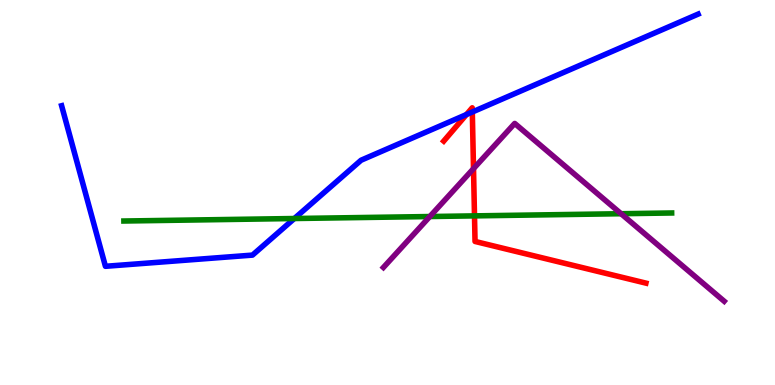[{'lines': ['blue', 'red'], 'intersections': [{'x': 6.02, 'y': 7.02}, {'x': 6.09, 'y': 7.09}]}, {'lines': ['green', 'red'], 'intersections': [{'x': 6.12, 'y': 4.39}]}, {'lines': ['purple', 'red'], 'intersections': [{'x': 6.11, 'y': 5.62}]}, {'lines': ['blue', 'green'], 'intersections': [{'x': 3.8, 'y': 4.32}]}, {'lines': ['blue', 'purple'], 'intersections': []}, {'lines': ['green', 'purple'], 'intersections': [{'x': 5.55, 'y': 4.38}, {'x': 8.01, 'y': 4.45}]}]